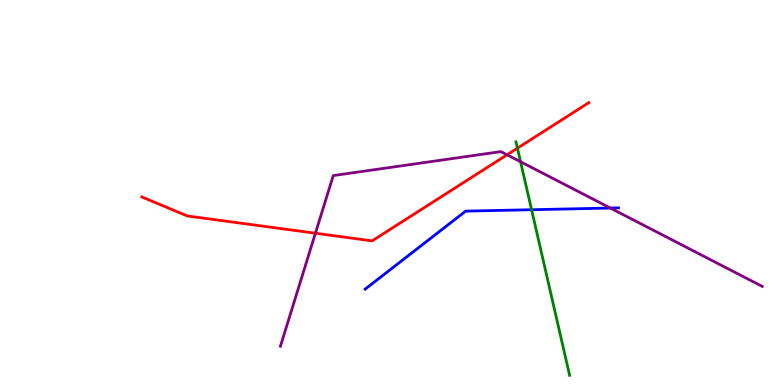[{'lines': ['blue', 'red'], 'intersections': []}, {'lines': ['green', 'red'], 'intersections': [{'x': 6.68, 'y': 6.15}]}, {'lines': ['purple', 'red'], 'intersections': [{'x': 4.07, 'y': 3.94}, {'x': 6.54, 'y': 5.98}]}, {'lines': ['blue', 'green'], 'intersections': [{'x': 6.86, 'y': 4.55}]}, {'lines': ['blue', 'purple'], 'intersections': [{'x': 7.88, 'y': 4.6}]}, {'lines': ['green', 'purple'], 'intersections': [{'x': 6.72, 'y': 5.8}]}]